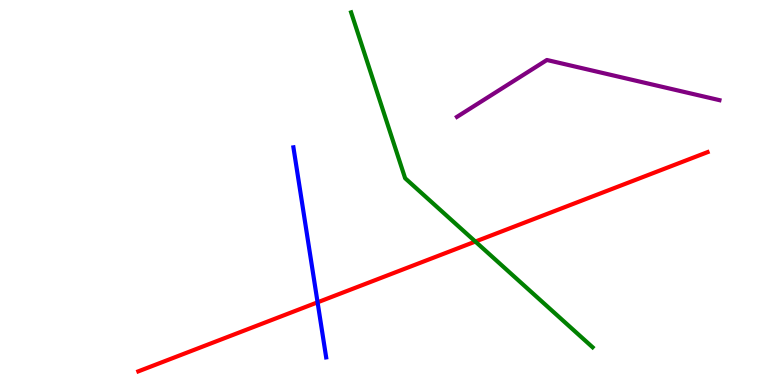[{'lines': ['blue', 'red'], 'intersections': [{'x': 4.1, 'y': 2.15}]}, {'lines': ['green', 'red'], 'intersections': [{'x': 6.13, 'y': 3.73}]}, {'lines': ['purple', 'red'], 'intersections': []}, {'lines': ['blue', 'green'], 'intersections': []}, {'lines': ['blue', 'purple'], 'intersections': []}, {'lines': ['green', 'purple'], 'intersections': []}]